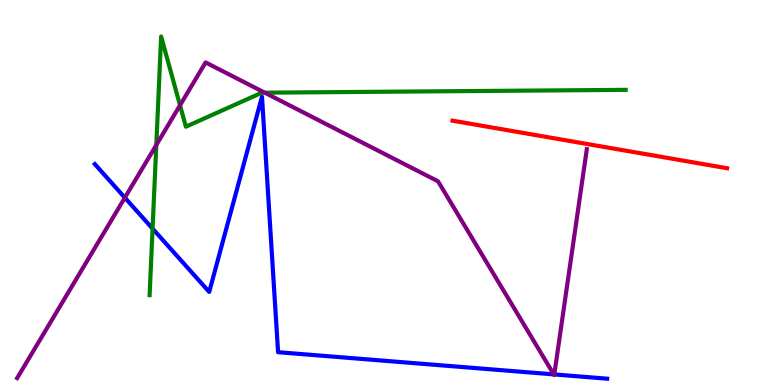[{'lines': ['blue', 'red'], 'intersections': []}, {'lines': ['green', 'red'], 'intersections': []}, {'lines': ['purple', 'red'], 'intersections': []}, {'lines': ['blue', 'green'], 'intersections': [{'x': 1.97, 'y': 4.06}]}, {'lines': ['blue', 'purple'], 'intersections': [{'x': 1.61, 'y': 4.87}, {'x': 7.15, 'y': 0.276}, {'x': 7.15, 'y': 0.275}]}, {'lines': ['green', 'purple'], 'intersections': [{'x': 2.02, 'y': 6.23}, {'x': 2.32, 'y': 7.27}, {'x': 3.42, 'y': 7.59}]}]